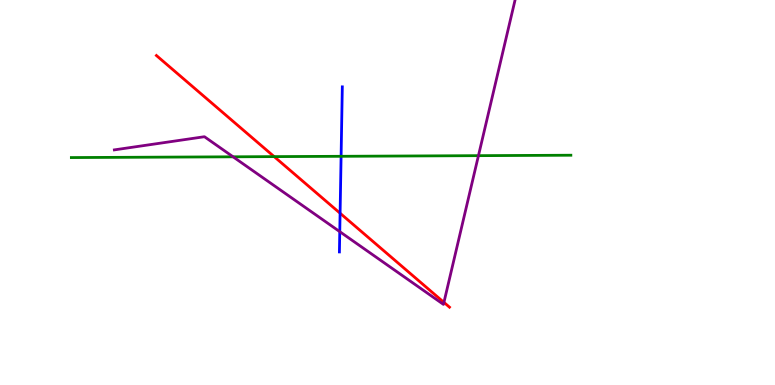[{'lines': ['blue', 'red'], 'intersections': [{'x': 4.39, 'y': 4.46}]}, {'lines': ['green', 'red'], 'intersections': [{'x': 3.54, 'y': 5.93}]}, {'lines': ['purple', 'red'], 'intersections': [{'x': 5.73, 'y': 2.15}]}, {'lines': ['blue', 'green'], 'intersections': [{'x': 4.4, 'y': 5.94}]}, {'lines': ['blue', 'purple'], 'intersections': [{'x': 4.38, 'y': 3.98}]}, {'lines': ['green', 'purple'], 'intersections': [{'x': 3.01, 'y': 5.93}, {'x': 6.17, 'y': 5.96}]}]